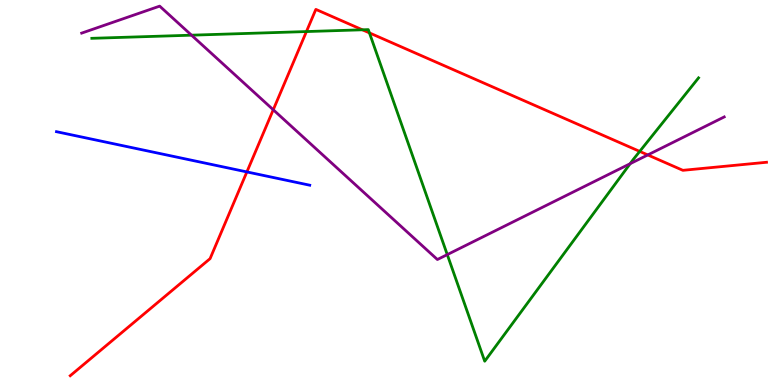[{'lines': ['blue', 'red'], 'intersections': [{'x': 3.19, 'y': 5.53}]}, {'lines': ['green', 'red'], 'intersections': [{'x': 3.95, 'y': 9.18}, {'x': 4.68, 'y': 9.23}, {'x': 4.77, 'y': 9.15}, {'x': 8.25, 'y': 6.07}]}, {'lines': ['purple', 'red'], 'intersections': [{'x': 3.53, 'y': 7.15}, {'x': 8.36, 'y': 5.98}]}, {'lines': ['blue', 'green'], 'intersections': []}, {'lines': ['blue', 'purple'], 'intersections': []}, {'lines': ['green', 'purple'], 'intersections': [{'x': 2.47, 'y': 9.09}, {'x': 5.77, 'y': 3.39}, {'x': 8.13, 'y': 5.75}]}]